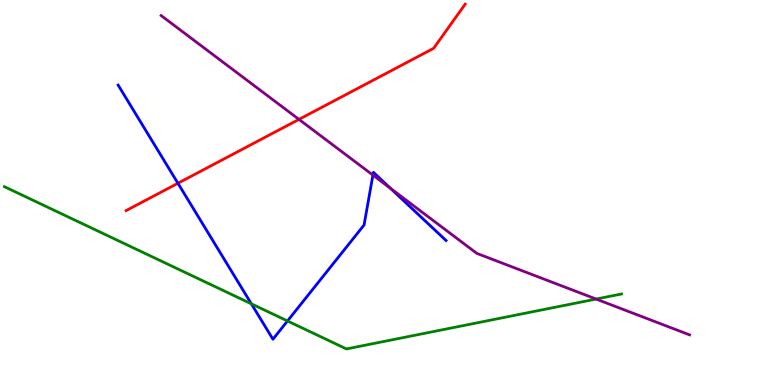[{'lines': ['blue', 'red'], 'intersections': [{'x': 2.3, 'y': 5.24}]}, {'lines': ['green', 'red'], 'intersections': []}, {'lines': ['purple', 'red'], 'intersections': [{'x': 3.86, 'y': 6.9}]}, {'lines': ['blue', 'green'], 'intersections': [{'x': 3.24, 'y': 2.11}, {'x': 3.71, 'y': 1.66}]}, {'lines': ['blue', 'purple'], 'intersections': [{'x': 4.81, 'y': 5.45}, {'x': 5.04, 'y': 5.11}]}, {'lines': ['green', 'purple'], 'intersections': [{'x': 7.69, 'y': 2.23}]}]